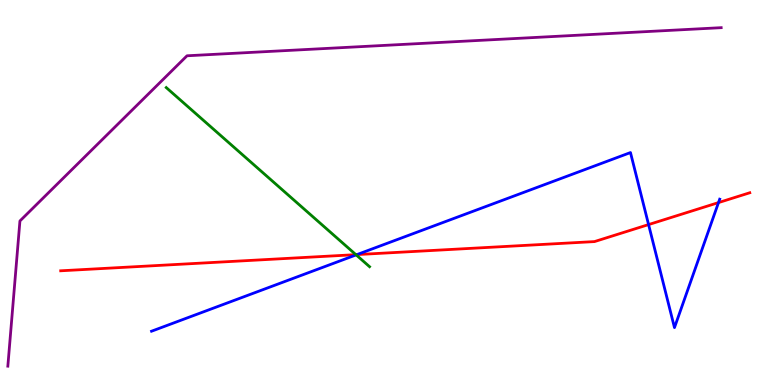[{'lines': ['blue', 'red'], 'intersections': [{'x': 4.61, 'y': 3.39}, {'x': 8.37, 'y': 4.17}, {'x': 9.27, 'y': 4.74}]}, {'lines': ['green', 'red'], 'intersections': [{'x': 4.59, 'y': 3.39}]}, {'lines': ['purple', 'red'], 'intersections': []}, {'lines': ['blue', 'green'], 'intersections': [{'x': 4.6, 'y': 3.38}]}, {'lines': ['blue', 'purple'], 'intersections': []}, {'lines': ['green', 'purple'], 'intersections': []}]